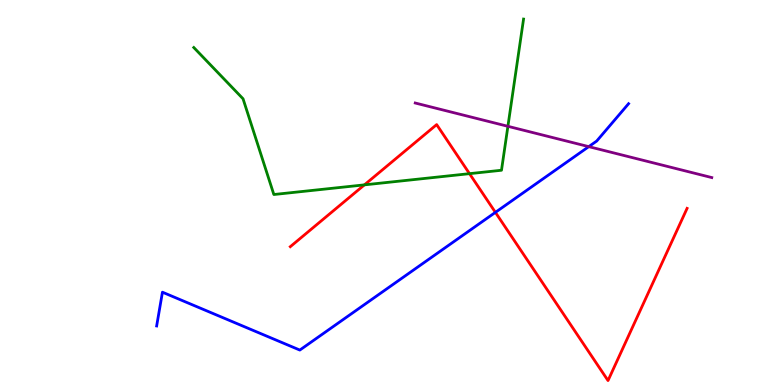[{'lines': ['blue', 'red'], 'intersections': [{'x': 6.39, 'y': 4.48}]}, {'lines': ['green', 'red'], 'intersections': [{'x': 4.7, 'y': 5.2}, {'x': 6.06, 'y': 5.49}]}, {'lines': ['purple', 'red'], 'intersections': []}, {'lines': ['blue', 'green'], 'intersections': []}, {'lines': ['blue', 'purple'], 'intersections': [{'x': 7.6, 'y': 6.19}]}, {'lines': ['green', 'purple'], 'intersections': [{'x': 6.55, 'y': 6.72}]}]